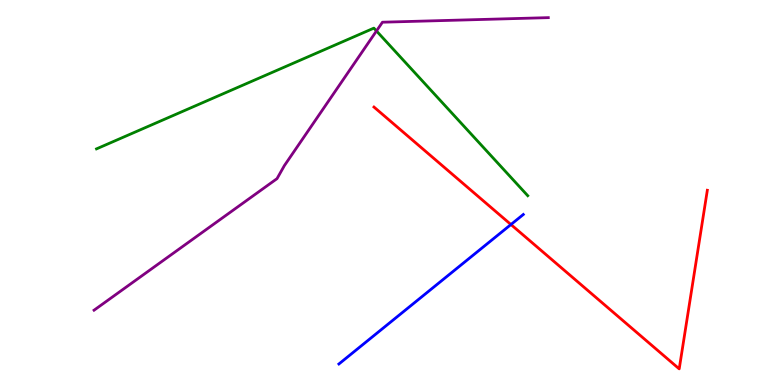[{'lines': ['blue', 'red'], 'intersections': [{'x': 6.59, 'y': 4.17}]}, {'lines': ['green', 'red'], 'intersections': []}, {'lines': ['purple', 'red'], 'intersections': []}, {'lines': ['blue', 'green'], 'intersections': []}, {'lines': ['blue', 'purple'], 'intersections': []}, {'lines': ['green', 'purple'], 'intersections': [{'x': 4.86, 'y': 9.2}]}]